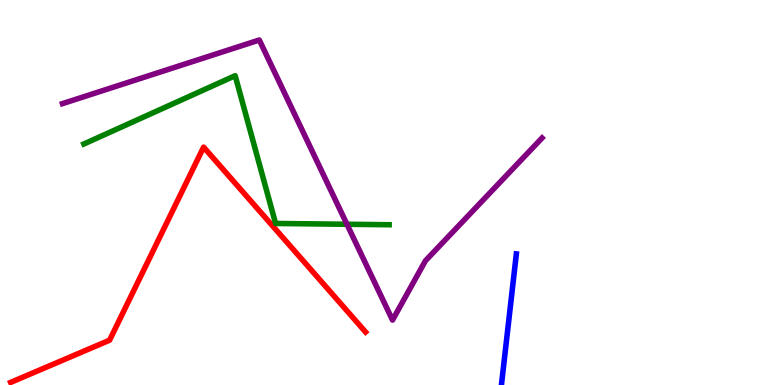[{'lines': ['blue', 'red'], 'intersections': []}, {'lines': ['green', 'red'], 'intersections': []}, {'lines': ['purple', 'red'], 'intersections': []}, {'lines': ['blue', 'green'], 'intersections': []}, {'lines': ['blue', 'purple'], 'intersections': []}, {'lines': ['green', 'purple'], 'intersections': [{'x': 4.48, 'y': 4.18}]}]